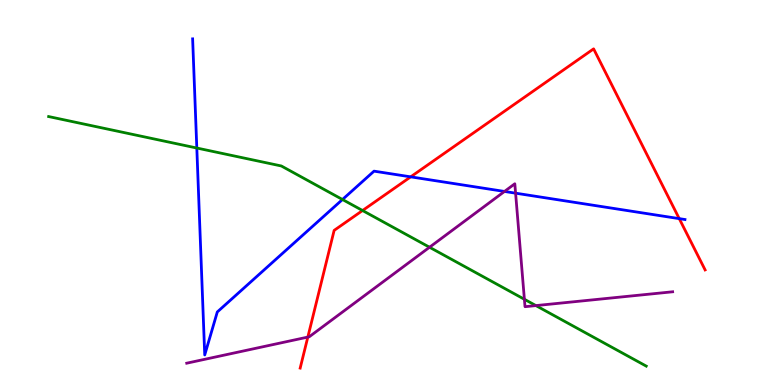[{'lines': ['blue', 'red'], 'intersections': [{'x': 5.3, 'y': 5.41}, {'x': 8.76, 'y': 4.32}]}, {'lines': ['green', 'red'], 'intersections': [{'x': 4.68, 'y': 4.53}]}, {'lines': ['purple', 'red'], 'intersections': [{'x': 3.97, 'y': 1.24}]}, {'lines': ['blue', 'green'], 'intersections': [{'x': 2.54, 'y': 6.16}, {'x': 4.42, 'y': 4.82}]}, {'lines': ['blue', 'purple'], 'intersections': [{'x': 6.51, 'y': 5.03}, {'x': 6.65, 'y': 4.98}]}, {'lines': ['green', 'purple'], 'intersections': [{'x': 5.54, 'y': 3.58}, {'x': 6.77, 'y': 2.23}, {'x': 6.91, 'y': 2.06}]}]